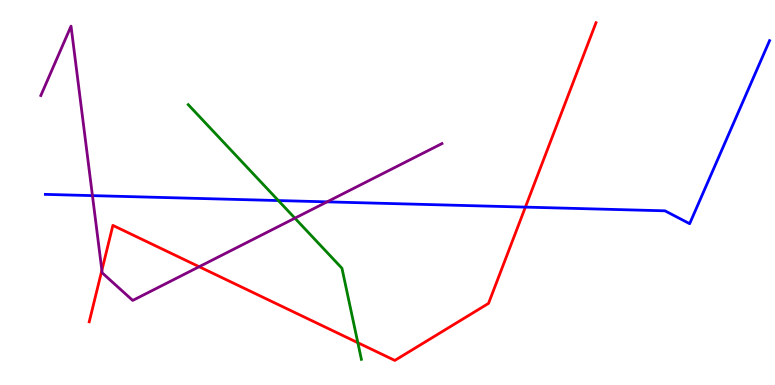[{'lines': ['blue', 'red'], 'intersections': [{'x': 6.78, 'y': 4.62}]}, {'lines': ['green', 'red'], 'intersections': [{'x': 4.62, 'y': 1.1}]}, {'lines': ['purple', 'red'], 'intersections': [{'x': 1.31, 'y': 2.98}, {'x': 2.57, 'y': 3.07}]}, {'lines': ['blue', 'green'], 'intersections': [{'x': 3.59, 'y': 4.79}]}, {'lines': ['blue', 'purple'], 'intersections': [{'x': 1.19, 'y': 4.92}, {'x': 4.22, 'y': 4.76}]}, {'lines': ['green', 'purple'], 'intersections': [{'x': 3.81, 'y': 4.33}]}]